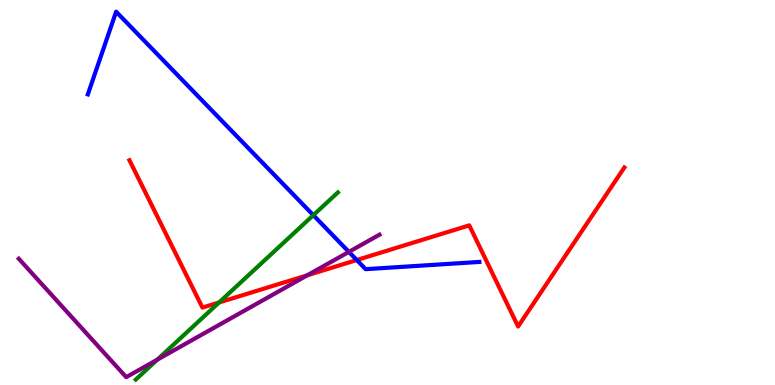[{'lines': ['blue', 'red'], 'intersections': [{'x': 4.6, 'y': 3.25}]}, {'lines': ['green', 'red'], 'intersections': [{'x': 2.83, 'y': 2.14}]}, {'lines': ['purple', 'red'], 'intersections': [{'x': 3.97, 'y': 2.85}]}, {'lines': ['blue', 'green'], 'intersections': [{'x': 4.04, 'y': 4.41}]}, {'lines': ['blue', 'purple'], 'intersections': [{'x': 4.5, 'y': 3.46}]}, {'lines': ['green', 'purple'], 'intersections': [{'x': 2.03, 'y': 0.658}]}]